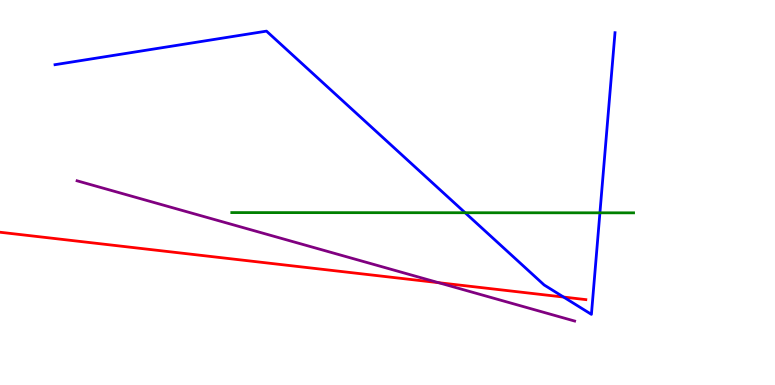[{'lines': ['blue', 'red'], 'intersections': [{'x': 7.27, 'y': 2.28}]}, {'lines': ['green', 'red'], 'intersections': []}, {'lines': ['purple', 'red'], 'intersections': [{'x': 5.66, 'y': 2.66}]}, {'lines': ['blue', 'green'], 'intersections': [{'x': 6.0, 'y': 4.47}, {'x': 7.74, 'y': 4.47}]}, {'lines': ['blue', 'purple'], 'intersections': []}, {'lines': ['green', 'purple'], 'intersections': []}]